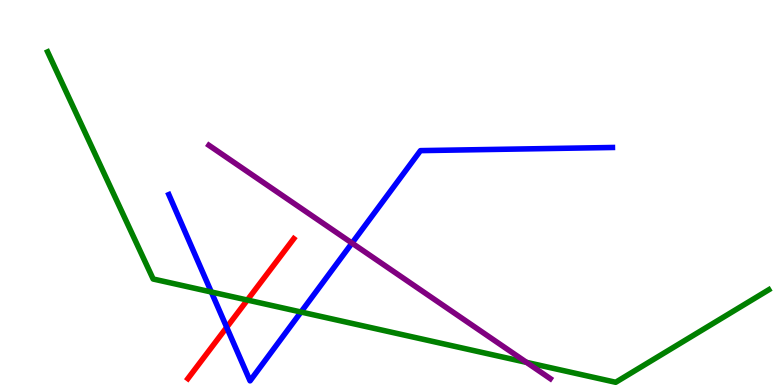[{'lines': ['blue', 'red'], 'intersections': [{'x': 2.93, 'y': 1.5}]}, {'lines': ['green', 'red'], 'intersections': [{'x': 3.19, 'y': 2.21}]}, {'lines': ['purple', 'red'], 'intersections': []}, {'lines': ['blue', 'green'], 'intersections': [{'x': 2.73, 'y': 2.42}, {'x': 3.88, 'y': 1.9}]}, {'lines': ['blue', 'purple'], 'intersections': [{'x': 4.54, 'y': 3.69}]}, {'lines': ['green', 'purple'], 'intersections': [{'x': 6.79, 'y': 0.588}]}]